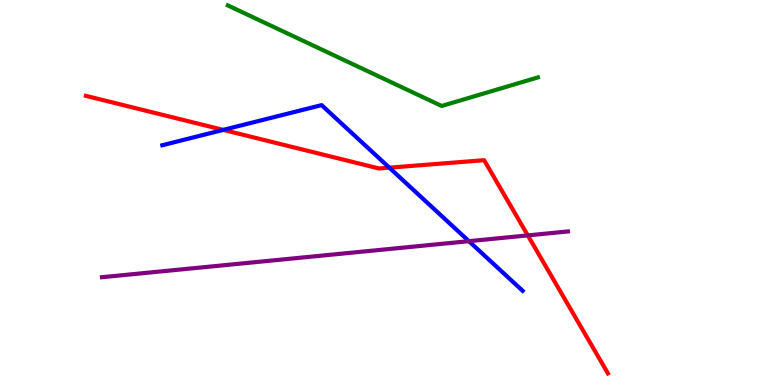[{'lines': ['blue', 'red'], 'intersections': [{'x': 2.88, 'y': 6.63}, {'x': 5.02, 'y': 5.65}]}, {'lines': ['green', 'red'], 'intersections': []}, {'lines': ['purple', 'red'], 'intersections': [{'x': 6.81, 'y': 3.89}]}, {'lines': ['blue', 'green'], 'intersections': []}, {'lines': ['blue', 'purple'], 'intersections': [{'x': 6.05, 'y': 3.74}]}, {'lines': ['green', 'purple'], 'intersections': []}]